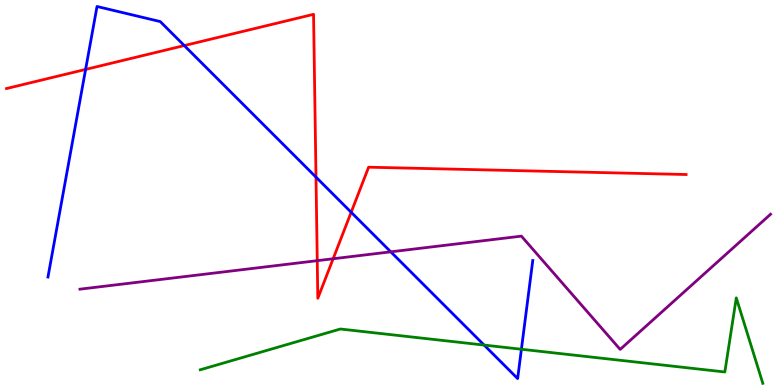[{'lines': ['blue', 'red'], 'intersections': [{'x': 1.1, 'y': 8.2}, {'x': 2.38, 'y': 8.82}, {'x': 4.08, 'y': 5.4}, {'x': 4.53, 'y': 4.49}]}, {'lines': ['green', 'red'], 'intersections': []}, {'lines': ['purple', 'red'], 'intersections': [{'x': 4.09, 'y': 3.23}, {'x': 4.3, 'y': 3.28}]}, {'lines': ['blue', 'green'], 'intersections': [{'x': 6.25, 'y': 1.04}, {'x': 6.73, 'y': 0.929}]}, {'lines': ['blue', 'purple'], 'intersections': [{'x': 5.04, 'y': 3.46}]}, {'lines': ['green', 'purple'], 'intersections': []}]